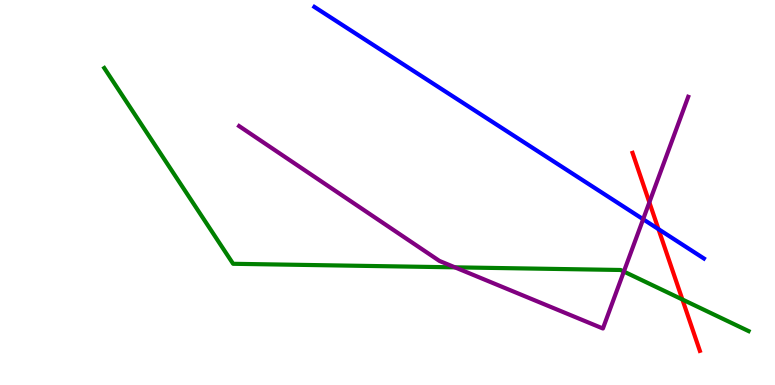[{'lines': ['blue', 'red'], 'intersections': [{'x': 8.5, 'y': 4.05}]}, {'lines': ['green', 'red'], 'intersections': [{'x': 8.81, 'y': 2.22}]}, {'lines': ['purple', 'red'], 'intersections': [{'x': 8.38, 'y': 4.74}]}, {'lines': ['blue', 'green'], 'intersections': []}, {'lines': ['blue', 'purple'], 'intersections': [{'x': 8.3, 'y': 4.31}]}, {'lines': ['green', 'purple'], 'intersections': [{'x': 5.87, 'y': 3.06}, {'x': 8.05, 'y': 2.95}]}]